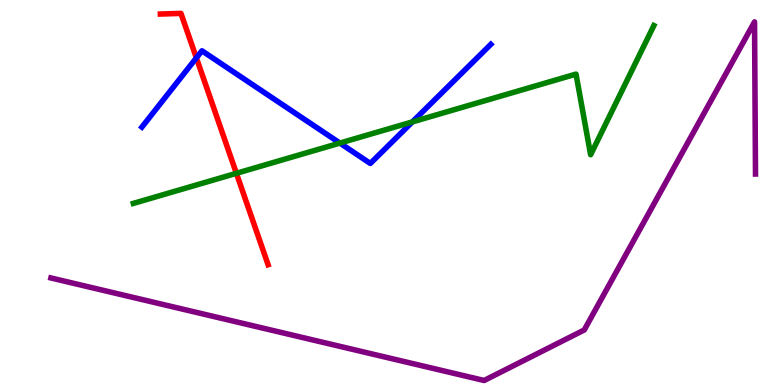[{'lines': ['blue', 'red'], 'intersections': [{'x': 2.53, 'y': 8.5}]}, {'lines': ['green', 'red'], 'intersections': [{'x': 3.05, 'y': 5.5}]}, {'lines': ['purple', 'red'], 'intersections': []}, {'lines': ['blue', 'green'], 'intersections': [{'x': 4.39, 'y': 6.28}, {'x': 5.32, 'y': 6.83}]}, {'lines': ['blue', 'purple'], 'intersections': []}, {'lines': ['green', 'purple'], 'intersections': []}]